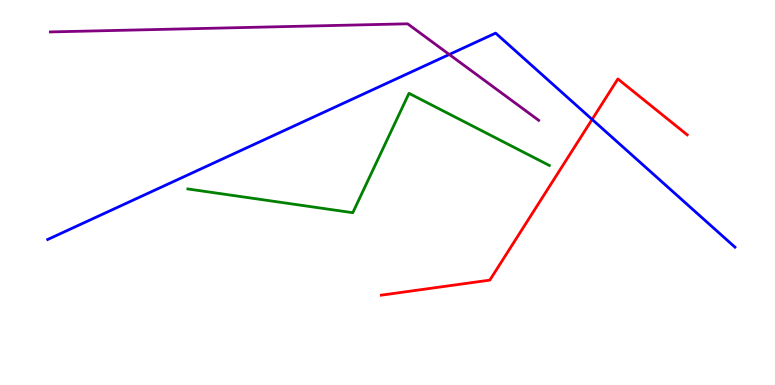[{'lines': ['blue', 'red'], 'intersections': [{'x': 7.64, 'y': 6.9}]}, {'lines': ['green', 'red'], 'intersections': []}, {'lines': ['purple', 'red'], 'intersections': []}, {'lines': ['blue', 'green'], 'intersections': []}, {'lines': ['blue', 'purple'], 'intersections': [{'x': 5.8, 'y': 8.59}]}, {'lines': ['green', 'purple'], 'intersections': []}]